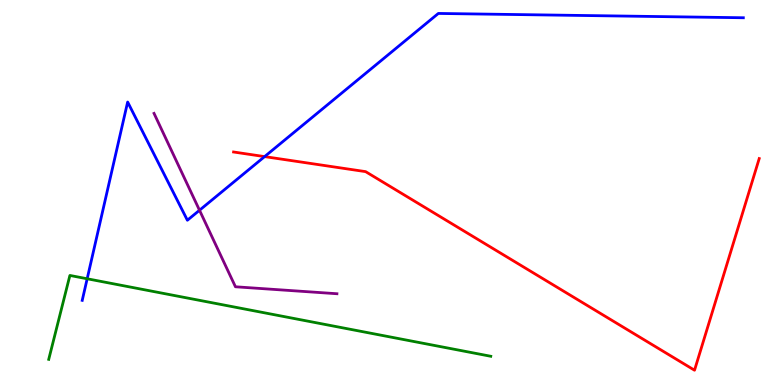[{'lines': ['blue', 'red'], 'intersections': [{'x': 3.41, 'y': 5.93}]}, {'lines': ['green', 'red'], 'intersections': []}, {'lines': ['purple', 'red'], 'intersections': []}, {'lines': ['blue', 'green'], 'intersections': [{'x': 1.12, 'y': 2.76}]}, {'lines': ['blue', 'purple'], 'intersections': [{'x': 2.57, 'y': 4.54}]}, {'lines': ['green', 'purple'], 'intersections': []}]